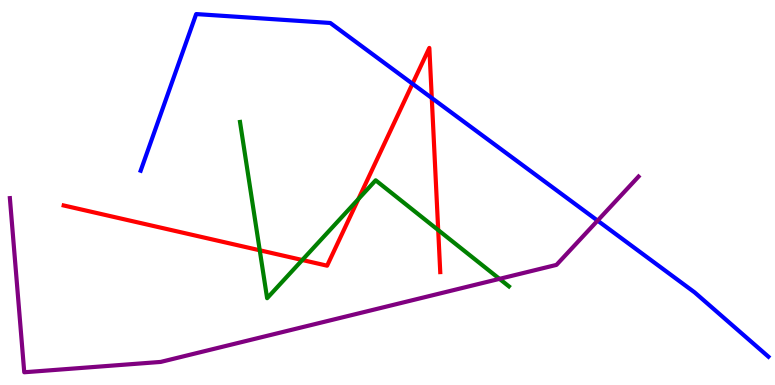[{'lines': ['blue', 'red'], 'intersections': [{'x': 5.32, 'y': 7.82}, {'x': 5.57, 'y': 7.45}]}, {'lines': ['green', 'red'], 'intersections': [{'x': 3.35, 'y': 3.5}, {'x': 3.9, 'y': 3.25}, {'x': 4.62, 'y': 4.83}, {'x': 5.65, 'y': 4.02}]}, {'lines': ['purple', 'red'], 'intersections': []}, {'lines': ['blue', 'green'], 'intersections': []}, {'lines': ['blue', 'purple'], 'intersections': [{'x': 7.71, 'y': 4.27}]}, {'lines': ['green', 'purple'], 'intersections': [{'x': 6.45, 'y': 2.76}]}]